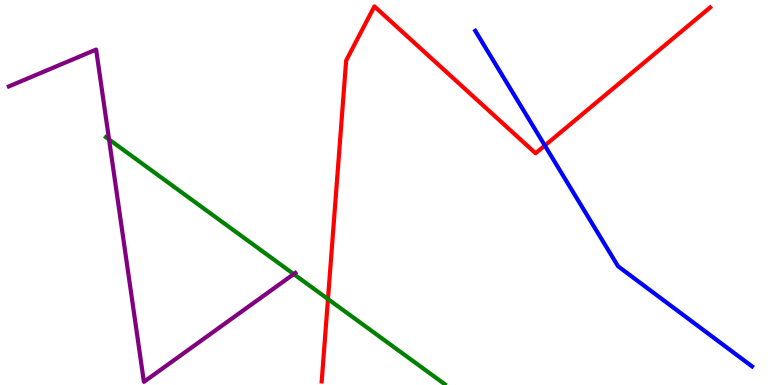[{'lines': ['blue', 'red'], 'intersections': [{'x': 7.03, 'y': 6.22}]}, {'lines': ['green', 'red'], 'intersections': [{'x': 4.23, 'y': 2.23}]}, {'lines': ['purple', 'red'], 'intersections': []}, {'lines': ['blue', 'green'], 'intersections': []}, {'lines': ['blue', 'purple'], 'intersections': []}, {'lines': ['green', 'purple'], 'intersections': [{'x': 1.41, 'y': 6.38}, {'x': 3.79, 'y': 2.88}]}]